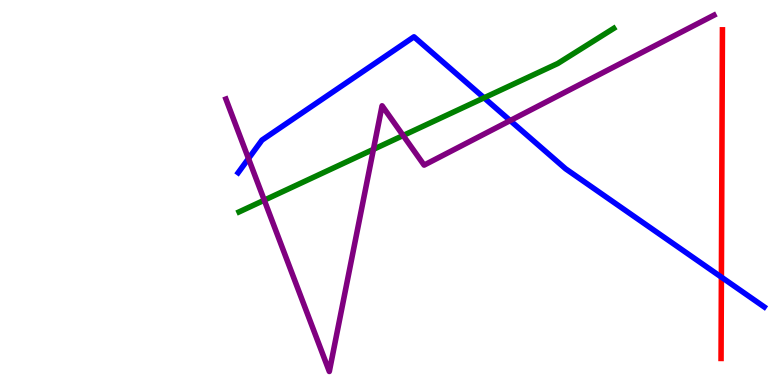[{'lines': ['blue', 'red'], 'intersections': [{'x': 9.31, 'y': 2.8}]}, {'lines': ['green', 'red'], 'intersections': []}, {'lines': ['purple', 'red'], 'intersections': []}, {'lines': ['blue', 'green'], 'intersections': [{'x': 6.25, 'y': 7.46}]}, {'lines': ['blue', 'purple'], 'intersections': [{'x': 3.21, 'y': 5.88}, {'x': 6.58, 'y': 6.87}]}, {'lines': ['green', 'purple'], 'intersections': [{'x': 3.41, 'y': 4.8}, {'x': 4.82, 'y': 6.12}, {'x': 5.2, 'y': 6.48}]}]